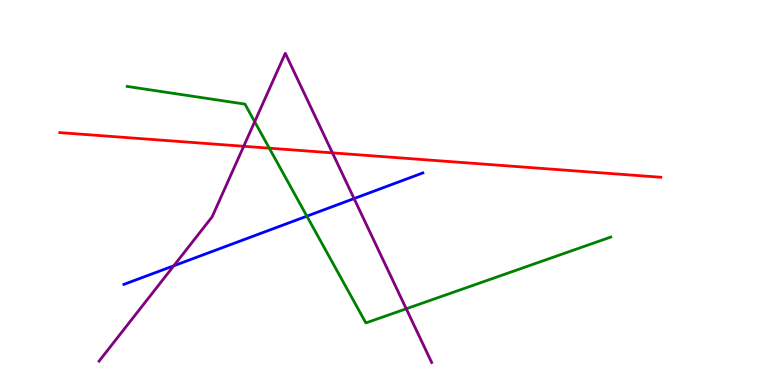[{'lines': ['blue', 'red'], 'intersections': []}, {'lines': ['green', 'red'], 'intersections': [{'x': 3.47, 'y': 6.15}]}, {'lines': ['purple', 'red'], 'intersections': [{'x': 3.14, 'y': 6.2}, {'x': 4.29, 'y': 6.03}]}, {'lines': ['blue', 'green'], 'intersections': [{'x': 3.96, 'y': 4.39}]}, {'lines': ['blue', 'purple'], 'intersections': [{'x': 2.24, 'y': 3.1}, {'x': 4.57, 'y': 4.84}]}, {'lines': ['green', 'purple'], 'intersections': [{'x': 3.29, 'y': 6.84}, {'x': 5.24, 'y': 1.98}]}]